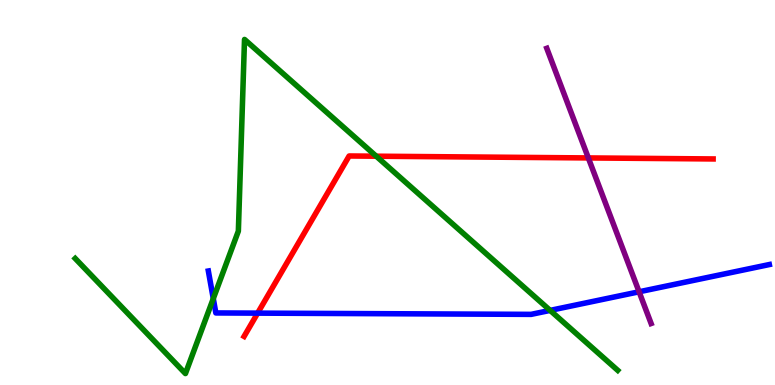[{'lines': ['blue', 'red'], 'intersections': [{'x': 3.32, 'y': 1.87}]}, {'lines': ['green', 'red'], 'intersections': [{'x': 4.85, 'y': 5.94}]}, {'lines': ['purple', 'red'], 'intersections': [{'x': 7.59, 'y': 5.9}]}, {'lines': ['blue', 'green'], 'intersections': [{'x': 2.75, 'y': 2.24}, {'x': 7.1, 'y': 1.94}]}, {'lines': ['blue', 'purple'], 'intersections': [{'x': 8.25, 'y': 2.42}]}, {'lines': ['green', 'purple'], 'intersections': []}]